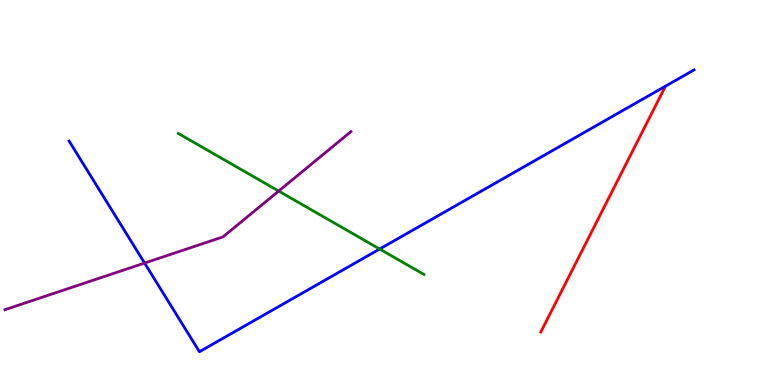[{'lines': ['blue', 'red'], 'intersections': []}, {'lines': ['green', 'red'], 'intersections': []}, {'lines': ['purple', 'red'], 'intersections': []}, {'lines': ['blue', 'green'], 'intersections': [{'x': 4.9, 'y': 3.53}]}, {'lines': ['blue', 'purple'], 'intersections': [{'x': 1.87, 'y': 3.17}]}, {'lines': ['green', 'purple'], 'intersections': [{'x': 3.6, 'y': 5.04}]}]